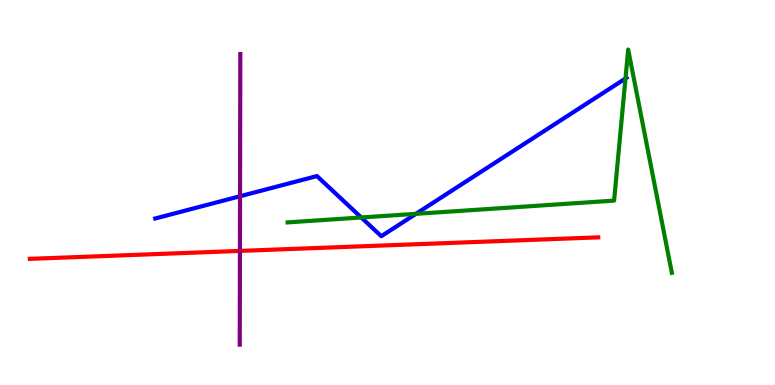[{'lines': ['blue', 'red'], 'intersections': []}, {'lines': ['green', 'red'], 'intersections': []}, {'lines': ['purple', 'red'], 'intersections': [{'x': 3.1, 'y': 3.48}]}, {'lines': ['blue', 'green'], 'intersections': [{'x': 4.66, 'y': 4.35}, {'x': 5.37, 'y': 4.45}, {'x': 8.07, 'y': 7.96}]}, {'lines': ['blue', 'purple'], 'intersections': [{'x': 3.1, 'y': 4.9}]}, {'lines': ['green', 'purple'], 'intersections': []}]